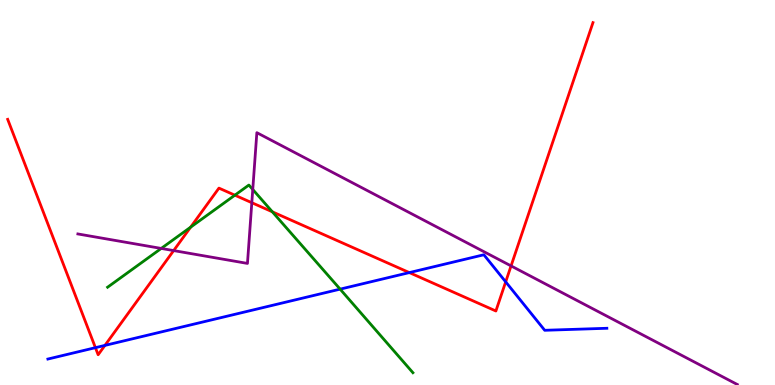[{'lines': ['blue', 'red'], 'intersections': [{'x': 1.23, 'y': 0.969}, {'x': 1.35, 'y': 1.03}, {'x': 5.28, 'y': 2.92}, {'x': 6.53, 'y': 2.68}]}, {'lines': ['green', 'red'], 'intersections': [{'x': 2.46, 'y': 4.1}, {'x': 3.03, 'y': 4.93}, {'x': 3.51, 'y': 4.5}]}, {'lines': ['purple', 'red'], 'intersections': [{'x': 2.24, 'y': 3.49}, {'x': 3.25, 'y': 4.74}, {'x': 6.59, 'y': 3.09}]}, {'lines': ['blue', 'green'], 'intersections': [{'x': 4.39, 'y': 2.49}]}, {'lines': ['blue', 'purple'], 'intersections': []}, {'lines': ['green', 'purple'], 'intersections': [{'x': 2.08, 'y': 3.55}, {'x': 3.26, 'y': 5.08}]}]